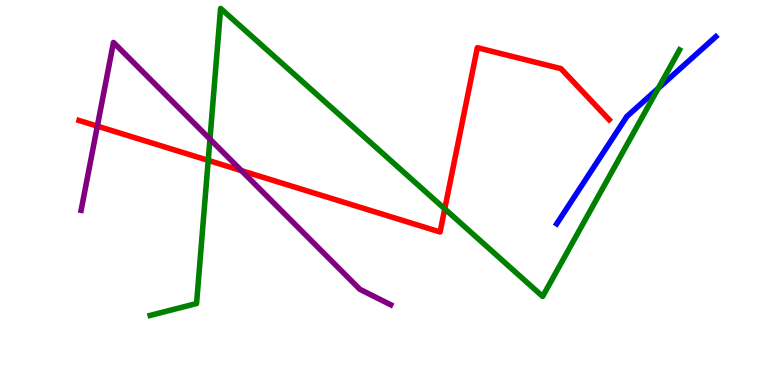[{'lines': ['blue', 'red'], 'intersections': []}, {'lines': ['green', 'red'], 'intersections': [{'x': 2.69, 'y': 5.83}, {'x': 5.74, 'y': 4.57}]}, {'lines': ['purple', 'red'], 'intersections': [{'x': 1.26, 'y': 6.72}, {'x': 3.12, 'y': 5.57}]}, {'lines': ['blue', 'green'], 'intersections': [{'x': 8.49, 'y': 7.71}]}, {'lines': ['blue', 'purple'], 'intersections': []}, {'lines': ['green', 'purple'], 'intersections': [{'x': 2.71, 'y': 6.39}]}]